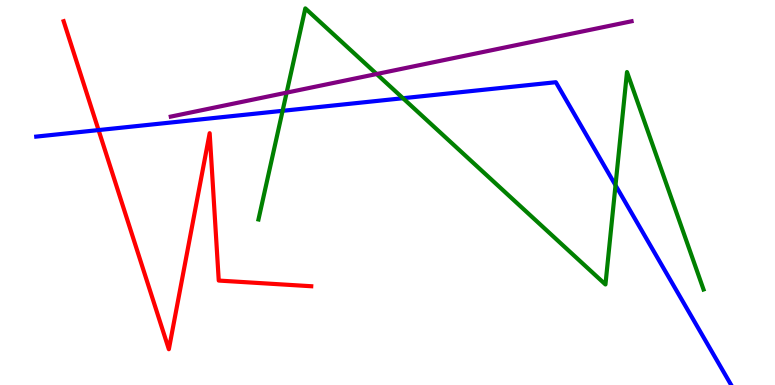[{'lines': ['blue', 'red'], 'intersections': [{'x': 1.27, 'y': 6.62}]}, {'lines': ['green', 'red'], 'intersections': []}, {'lines': ['purple', 'red'], 'intersections': []}, {'lines': ['blue', 'green'], 'intersections': [{'x': 3.65, 'y': 7.12}, {'x': 5.2, 'y': 7.45}, {'x': 7.94, 'y': 5.19}]}, {'lines': ['blue', 'purple'], 'intersections': []}, {'lines': ['green', 'purple'], 'intersections': [{'x': 3.7, 'y': 7.59}, {'x': 4.86, 'y': 8.08}]}]